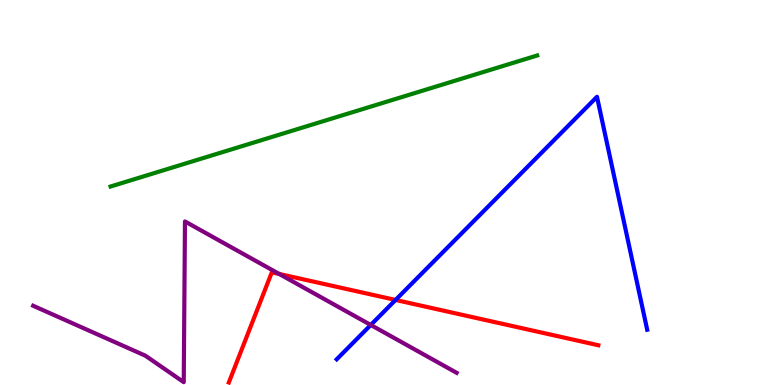[{'lines': ['blue', 'red'], 'intersections': [{'x': 5.1, 'y': 2.21}]}, {'lines': ['green', 'red'], 'intersections': []}, {'lines': ['purple', 'red'], 'intersections': [{'x': 3.6, 'y': 2.88}]}, {'lines': ['blue', 'green'], 'intersections': []}, {'lines': ['blue', 'purple'], 'intersections': [{'x': 4.78, 'y': 1.56}]}, {'lines': ['green', 'purple'], 'intersections': []}]